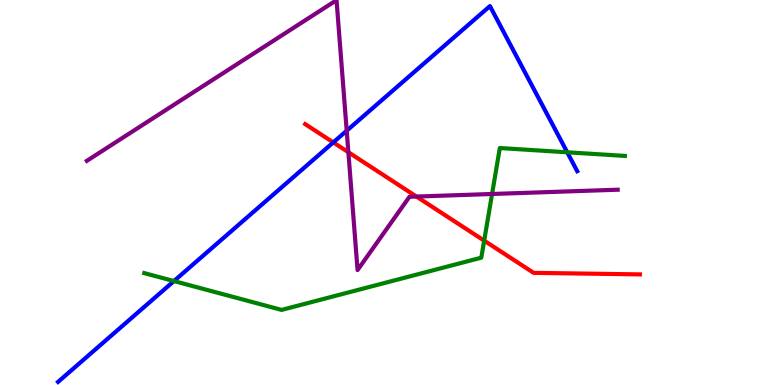[{'lines': ['blue', 'red'], 'intersections': [{'x': 4.3, 'y': 6.3}]}, {'lines': ['green', 'red'], 'intersections': [{'x': 6.25, 'y': 3.75}]}, {'lines': ['purple', 'red'], 'intersections': [{'x': 4.5, 'y': 6.05}, {'x': 5.37, 'y': 4.89}]}, {'lines': ['blue', 'green'], 'intersections': [{'x': 2.24, 'y': 2.7}, {'x': 7.32, 'y': 6.04}]}, {'lines': ['blue', 'purple'], 'intersections': [{'x': 4.47, 'y': 6.6}]}, {'lines': ['green', 'purple'], 'intersections': [{'x': 6.35, 'y': 4.96}]}]